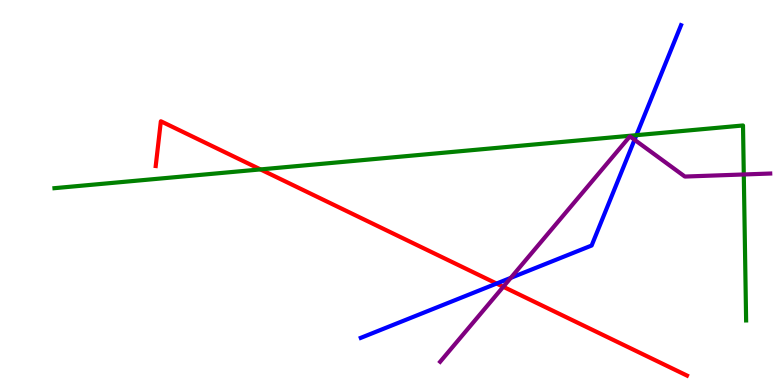[{'lines': ['blue', 'red'], 'intersections': [{'x': 6.41, 'y': 2.64}]}, {'lines': ['green', 'red'], 'intersections': [{'x': 3.36, 'y': 5.6}]}, {'lines': ['purple', 'red'], 'intersections': [{'x': 6.49, 'y': 2.55}]}, {'lines': ['blue', 'green'], 'intersections': [{'x': 8.21, 'y': 6.49}]}, {'lines': ['blue', 'purple'], 'intersections': [{'x': 6.59, 'y': 2.78}, {'x': 8.19, 'y': 6.37}]}, {'lines': ['green', 'purple'], 'intersections': [{'x': 9.6, 'y': 5.47}]}]